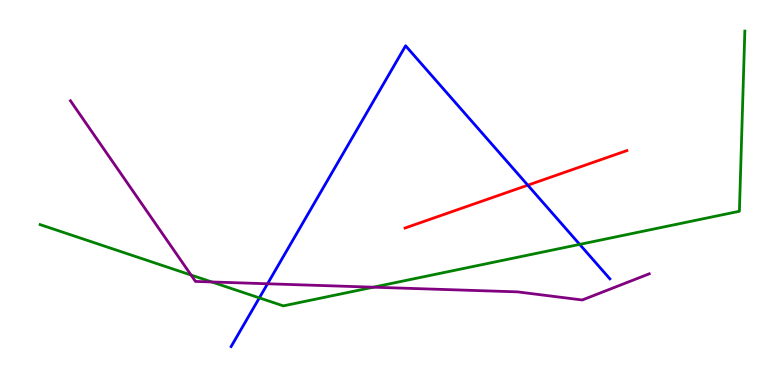[{'lines': ['blue', 'red'], 'intersections': [{'x': 6.81, 'y': 5.19}]}, {'lines': ['green', 'red'], 'intersections': []}, {'lines': ['purple', 'red'], 'intersections': []}, {'lines': ['blue', 'green'], 'intersections': [{'x': 3.35, 'y': 2.26}, {'x': 7.48, 'y': 3.65}]}, {'lines': ['blue', 'purple'], 'intersections': [{'x': 3.45, 'y': 2.63}]}, {'lines': ['green', 'purple'], 'intersections': [{'x': 2.47, 'y': 2.86}, {'x': 2.73, 'y': 2.68}, {'x': 4.82, 'y': 2.54}]}]